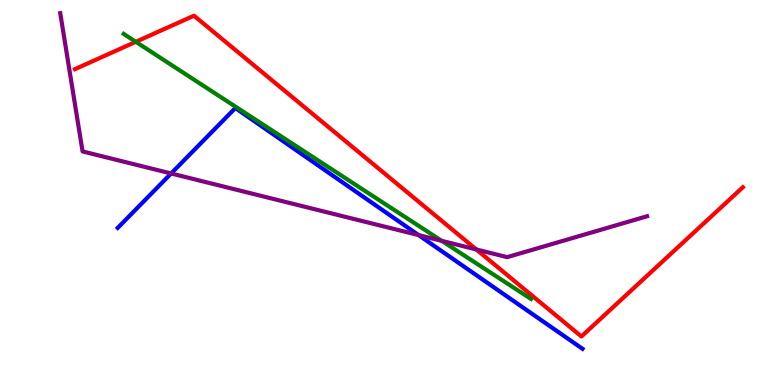[{'lines': ['blue', 'red'], 'intersections': []}, {'lines': ['green', 'red'], 'intersections': [{'x': 1.75, 'y': 8.91}]}, {'lines': ['purple', 'red'], 'intersections': [{'x': 6.15, 'y': 3.52}]}, {'lines': ['blue', 'green'], 'intersections': []}, {'lines': ['blue', 'purple'], 'intersections': [{'x': 2.21, 'y': 5.49}, {'x': 5.4, 'y': 3.89}]}, {'lines': ['green', 'purple'], 'intersections': [{'x': 5.7, 'y': 3.74}]}]